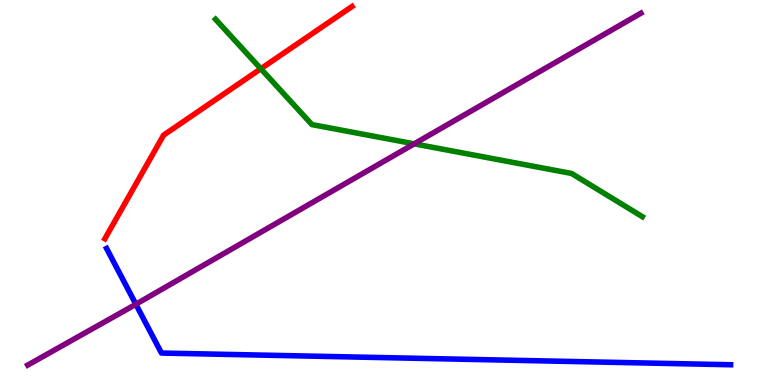[{'lines': ['blue', 'red'], 'intersections': []}, {'lines': ['green', 'red'], 'intersections': [{'x': 3.37, 'y': 8.21}]}, {'lines': ['purple', 'red'], 'intersections': []}, {'lines': ['blue', 'green'], 'intersections': []}, {'lines': ['blue', 'purple'], 'intersections': [{'x': 1.75, 'y': 2.1}]}, {'lines': ['green', 'purple'], 'intersections': [{'x': 5.34, 'y': 6.26}]}]